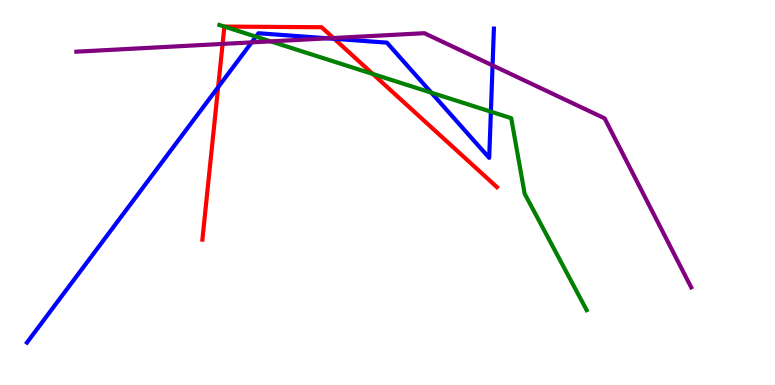[{'lines': ['blue', 'red'], 'intersections': [{'x': 2.81, 'y': 7.74}, {'x': 4.31, 'y': 8.99}]}, {'lines': ['green', 'red'], 'intersections': [{'x': 2.9, 'y': 9.31}, {'x': 4.81, 'y': 8.08}]}, {'lines': ['purple', 'red'], 'intersections': [{'x': 2.87, 'y': 8.86}, {'x': 4.3, 'y': 9.01}]}, {'lines': ['blue', 'green'], 'intersections': [{'x': 3.3, 'y': 9.05}, {'x': 5.57, 'y': 7.59}, {'x': 6.33, 'y': 7.1}]}, {'lines': ['blue', 'purple'], 'intersections': [{'x': 3.25, 'y': 8.9}, {'x': 4.23, 'y': 9.0}, {'x': 6.36, 'y': 8.3}]}, {'lines': ['green', 'purple'], 'intersections': [{'x': 3.49, 'y': 8.93}]}]